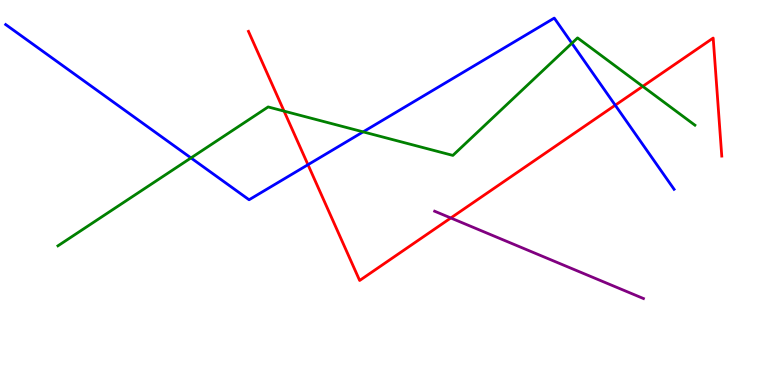[{'lines': ['blue', 'red'], 'intersections': [{'x': 3.97, 'y': 5.72}, {'x': 7.94, 'y': 7.27}]}, {'lines': ['green', 'red'], 'intersections': [{'x': 3.67, 'y': 7.11}, {'x': 8.29, 'y': 7.76}]}, {'lines': ['purple', 'red'], 'intersections': [{'x': 5.82, 'y': 4.34}]}, {'lines': ['blue', 'green'], 'intersections': [{'x': 2.46, 'y': 5.9}, {'x': 4.69, 'y': 6.57}, {'x': 7.38, 'y': 8.88}]}, {'lines': ['blue', 'purple'], 'intersections': []}, {'lines': ['green', 'purple'], 'intersections': []}]